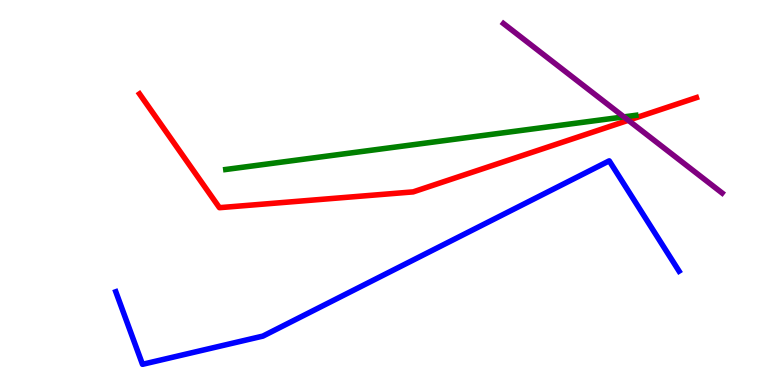[{'lines': ['blue', 'red'], 'intersections': []}, {'lines': ['green', 'red'], 'intersections': []}, {'lines': ['purple', 'red'], 'intersections': [{'x': 8.11, 'y': 6.88}]}, {'lines': ['blue', 'green'], 'intersections': []}, {'lines': ['blue', 'purple'], 'intersections': []}, {'lines': ['green', 'purple'], 'intersections': [{'x': 8.05, 'y': 6.96}]}]